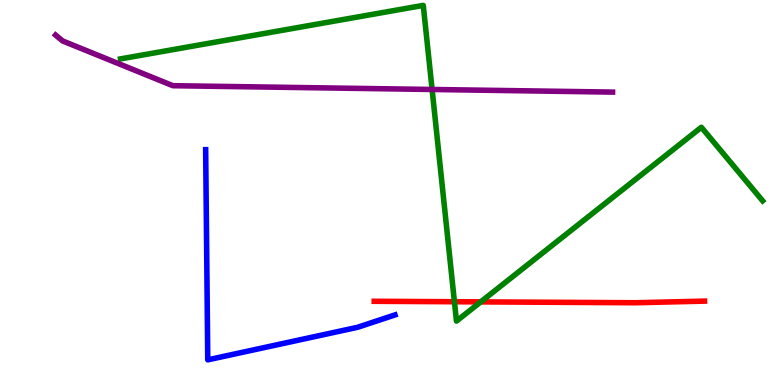[{'lines': ['blue', 'red'], 'intersections': []}, {'lines': ['green', 'red'], 'intersections': [{'x': 5.86, 'y': 2.16}, {'x': 6.2, 'y': 2.16}]}, {'lines': ['purple', 'red'], 'intersections': []}, {'lines': ['blue', 'green'], 'intersections': []}, {'lines': ['blue', 'purple'], 'intersections': []}, {'lines': ['green', 'purple'], 'intersections': [{'x': 5.58, 'y': 7.68}]}]